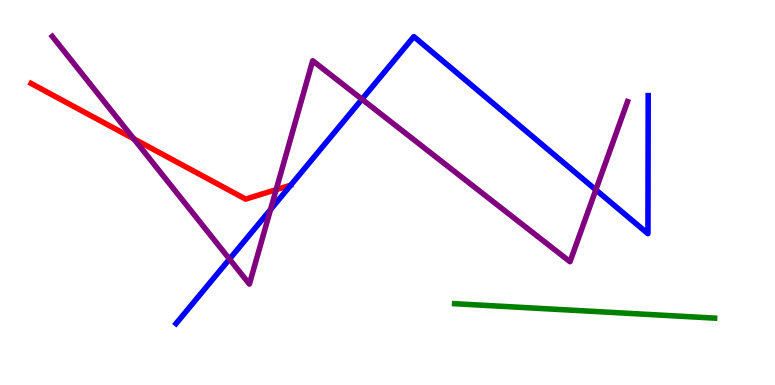[{'lines': ['blue', 'red'], 'intersections': []}, {'lines': ['green', 'red'], 'intersections': []}, {'lines': ['purple', 'red'], 'intersections': [{'x': 1.73, 'y': 6.39}, {'x': 3.56, 'y': 5.07}]}, {'lines': ['blue', 'green'], 'intersections': []}, {'lines': ['blue', 'purple'], 'intersections': [{'x': 2.96, 'y': 3.27}, {'x': 3.49, 'y': 4.56}, {'x': 4.67, 'y': 7.42}, {'x': 7.69, 'y': 5.07}]}, {'lines': ['green', 'purple'], 'intersections': []}]